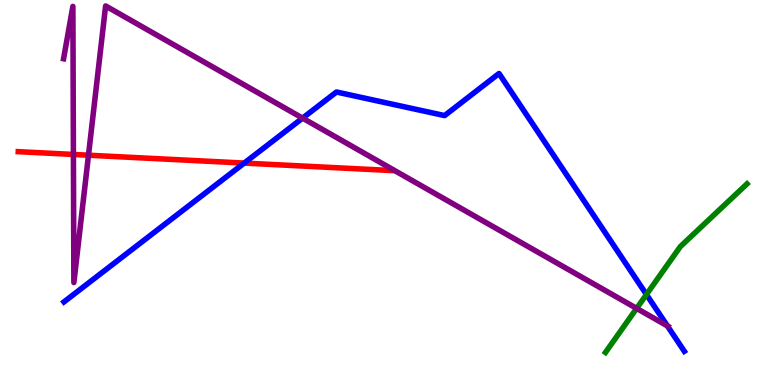[{'lines': ['blue', 'red'], 'intersections': [{'x': 3.15, 'y': 5.76}]}, {'lines': ['green', 'red'], 'intersections': []}, {'lines': ['purple', 'red'], 'intersections': [{'x': 0.947, 'y': 5.99}, {'x': 1.14, 'y': 5.97}]}, {'lines': ['blue', 'green'], 'intersections': [{'x': 8.34, 'y': 2.35}]}, {'lines': ['blue', 'purple'], 'intersections': [{'x': 3.9, 'y': 6.93}, {'x': 8.61, 'y': 1.53}]}, {'lines': ['green', 'purple'], 'intersections': [{'x': 8.21, 'y': 1.99}]}]